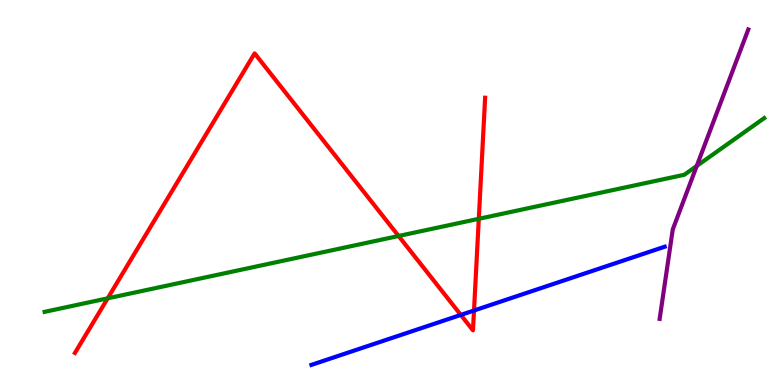[{'lines': ['blue', 'red'], 'intersections': [{'x': 5.95, 'y': 1.82}, {'x': 6.12, 'y': 1.93}]}, {'lines': ['green', 'red'], 'intersections': [{'x': 1.39, 'y': 2.25}, {'x': 5.14, 'y': 3.87}, {'x': 6.18, 'y': 4.32}]}, {'lines': ['purple', 'red'], 'intersections': []}, {'lines': ['blue', 'green'], 'intersections': []}, {'lines': ['blue', 'purple'], 'intersections': []}, {'lines': ['green', 'purple'], 'intersections': [{'x': 8.99, 'y': 5.69}]}]